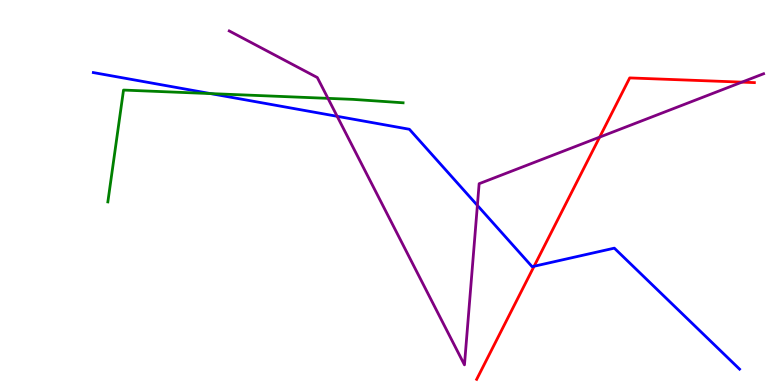[{'lines': ['blue', 'red'], 'intersections': [{'x': 6.89, 'y': 3.08}]}, {'lines': ['green', 'red'], 'intersections': []}, {'lines': ['purple', 'red'], 'intersections': [{'x': 7.74, 'y': 6.44}, {'x': 9.57, 'y': 7.87}]}, {'lines': ['blue', 'green'], 'intersections': [{'x': 2.72, 'y': 7.57}]}, {'lines': ['blue', 'purple'], 'intersections': [{'x': 4.35, 'y': 6.98}, {'x': 6.16, 'y': 4.67}]}, {'lines': ['green', 'purple'], 'intersections': [{'x': 4.23, 'y': 7.45}]}]